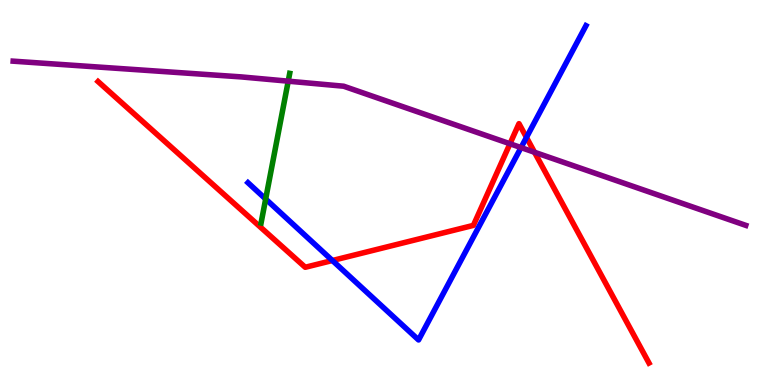[{'lines': ['blue', 'red'], 'intersections': [{'x': 4.29, 'y': 3.23}, {'x': 6.79, 'y': 6.43}]}, {'lines': ['green', 'red'], 'intersections': []}, {'lines': ['purple', 'red'], 'intersections': [{'x': 6.58, 'y': 6.27}, {'x': 6.9, 'y': 6.05}]}, {'lines': ['blue', 'green'], 'intersections': [{'x': 3.43, 'y': 4.83}]}, {'lines': ['blue', 'purple'], 'intersections': [{'x': 6.72, 'y': 6.17}]}, {'lines': ['green', 'purple'], 'intersections': [{'x': 3.72, 'y': 7.89}]}]